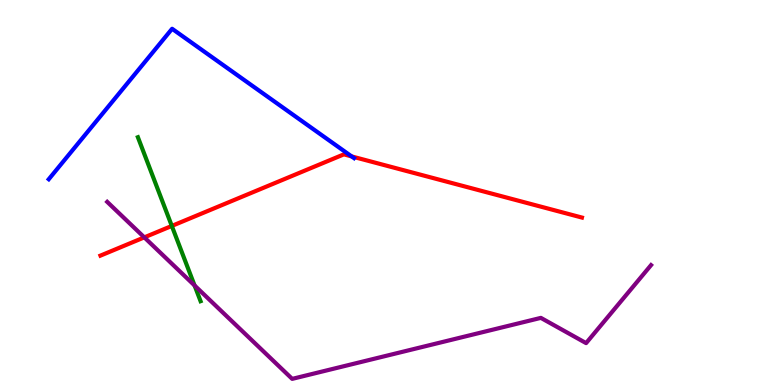[{'lines': ['blue', 'red'], 'intersections': [{'x': 4.54, 'y': 5.94}]}, {'lines': ['green', 'red'], 'intersections': [{'x': 2.22, 'y': 4.13}]}, {'lines': ['purple', 'red'], 'intersections': [{'x': 1.86, 'y': 3.83}]}, {'lines': ['blue', 'green'], 'intersections': []}, {'lines': ['blue', 'purple'], 'intersections': []}, {'lines': ['green', 'purple'], 'intersections': [{'x': 2.51, 'y': 2.59}]}]